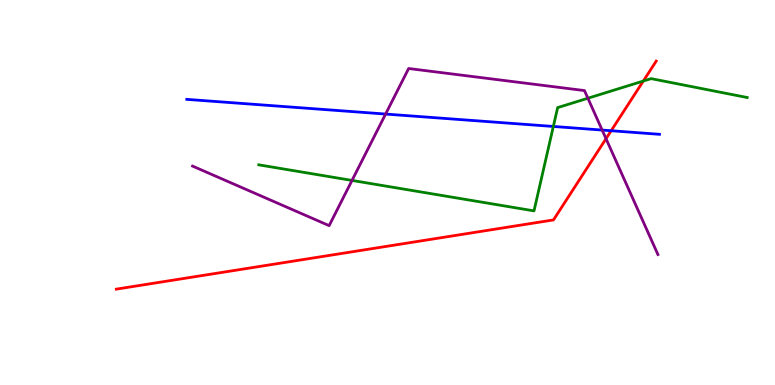[{'lines': ['blue', 'red'], 'intersections': [{'x': 7.89, 'y': 6.6}]}, {'lines': ['green', 'red'], 'intersections': [{'x': 8.3, 'y': 7.89}]}, {'lines': ['purple', 'red'], 'intersections': [{'x': 7.82, 'y': 6.4}]}, {'lines': ['blue', 'green'], 'intersections': [{'x': 7.14, 'y': 6.72}]}, {'lines': ['blue', 'purple'], 'intersections': [{'x': 4.98, 'y': 7.04}, {'x': 7.77, 'y': 6.62}]}, {'lines': ['green', 'purple'], 'intersections': [{'x': 4.54, 'y': 5.31}, {'x': 7.59, 'y': 7.45}]}]